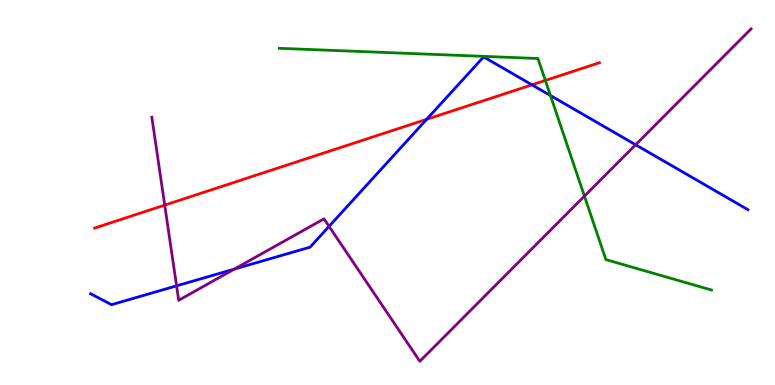[{'lines': ['blue', 'red'], 'intersections': [{'x': 5.51, 'y': 6.9}, {'x': 6.86, 'y': 7.8}]}, {'lines': ['green', 'red'], 'intersections': [{'x': 7.04, 'y': 7.91}]}, {'lines': ['purple', 'red'], 'intersections': [{'x': 2.13, 'y': 4.67}]}, {'lines': ['blue', 'green'], 'intersections': [{'x': 7.1, 'y': 7.52}]}, {'lines': ['blue', 'purple'], 'intersections': [{'x': 2.28, 'y': 2.58}, {'x': 3.02, 'y': 3.01}, {'x': 4.25, 'y': 4.12}, {'x': 8.2, 'y': 6.24}]}, {'lines': ['green', 'purple'], 'intersections': [{'x': 7.54, 'y': 4.91}]}]